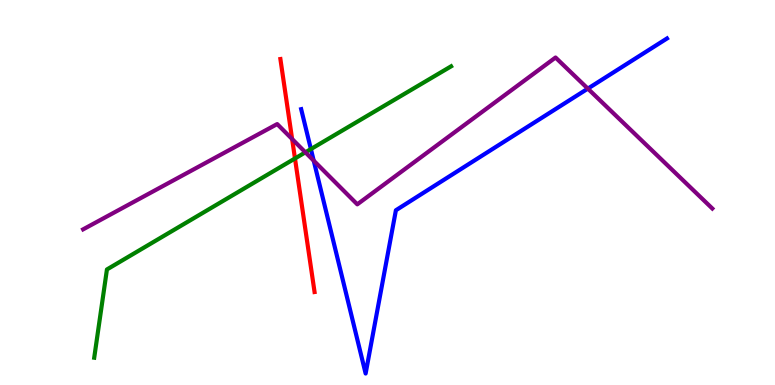[{'lines': ['blue', 'red'], 'intersections': []}, {'lines': ['green', 'red'], 'intersections': [{'x': 3.81, 'y': 5.88}]}, {'lines': ['purple', 'red'], 'intersections': [{'x': 3.77, 'y': 6.39}]}, {'lines': ['blue', 'green'], 'intersections': [{'x': 4.01, 'y': 6.13}]}, {'lines': ['blue', 'purple'], 'intersections': [{'x': 4.05, 'y': 5.83}, {'x': 7.59, 'y': 7.7}]}, {'lines': ['green', 'purple'], 'intersections': [{'x': 3.94, 'y': 6.04}]}]